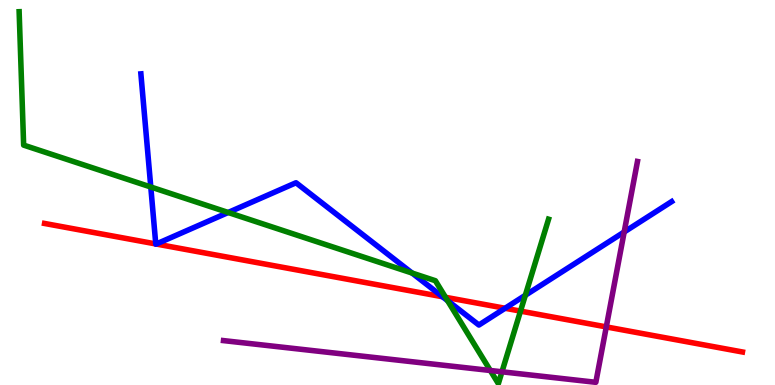[{'lines': ['blue', 'red'], 'intersections': [{'x': 2.01, 'y': 3.66}, {'x': 2.02, 'y': 3.66}, {'x': 5.71, 'y': 2.29}, {'x': 6.52, 'y': 1.99}]}, {'lines': ['green', 'red'], 'intersections': [{'x': 5.75, 'y': 2.28}, {'x': 6.72, 'y': 1.92}]}, {'lines': ['purple', 'red'], 'intersections': [{'x': 7.82, 'y': 1.51}]}, {'lines': ['blue', 'green'], 'intersections': [{'x': 1.95, 'y': 5.14}, {'x': 2.94, 'y': 4.48}, {'x': 5.32, 'y': 2.91}, {'x': 5.78, 'y': 2.19}, {'x': 6.78, 'y': 2.33}]}, {'lines': ['blue', 'purple'], 'intersections': [{'x': 8.05, 'y': 3.97}]}, {'lines': ['green', 'purple'], 'intersections': [{'x': 6.33, 'y': 0.377}, {'x': 6.48, 'y': 0.343}]}]